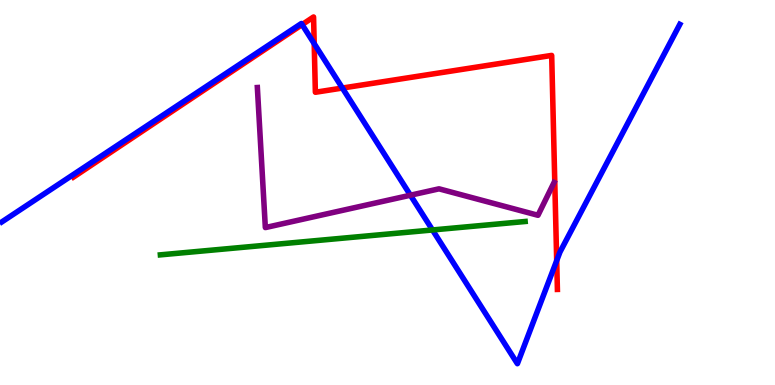[{'lines': ['blue', 'red'], 'intersections': [{'x': 3.9, 'y': 9.36}, {'x': 4.05, 'y': 8.87}, {'x': 4.42, 'y': 7.71}, {'x': 7.18, 'y': 3.23}]}, {'lines': ['green', 'red'], 'intersections': []}, {'lines': ['purple', 'red'], 'intersections': []}, {'lines': ['blue', 'green'], 'intersections': [{'x': 5.58, 'y': 4.03}]}, {'lines': ['blue', 'purple'], 'intersections': [{'x': 5.3, 'y': 4.93}]}, {'lines': ['green', 'purple'], 'intersections': []}]